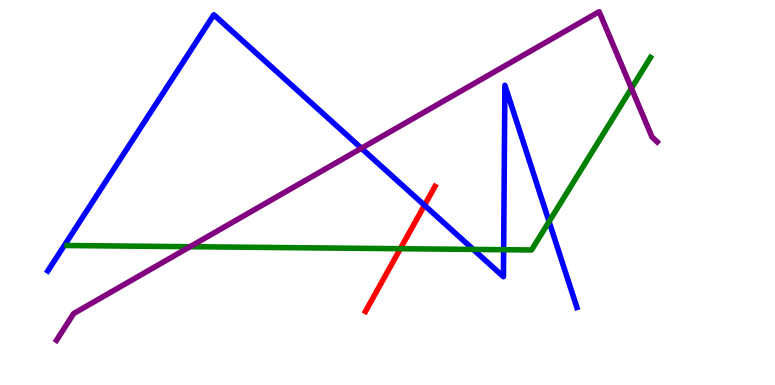[{'lines': ['blue', 'red'], 'intersections': [{'x': 5.48, 'y': 4.67}]}, {'lines': ['green', 'red'], 'intersections': [{'x': 5.17, 'y': 3.54}]}, {'lines': ['purple', 'red'], 'intersections': []}, {'lines': ['blue', 'green'], 'intersections': [{'x': 6.11, 'y': 3.52}, {'x': 6.5, 'y': 3.51}, {'x': 7.08, 'y': 4.24}]}, {'lines': ['blue', 'purple'], 'intersections': [{'x': 4.66, 'y': 6.15}]}, {'lines': ['green', 'purple'], 'intersections': [{'x': 2.45, 'y': 3.59}, {'x': 8.15, 'y': 7.71}]}]